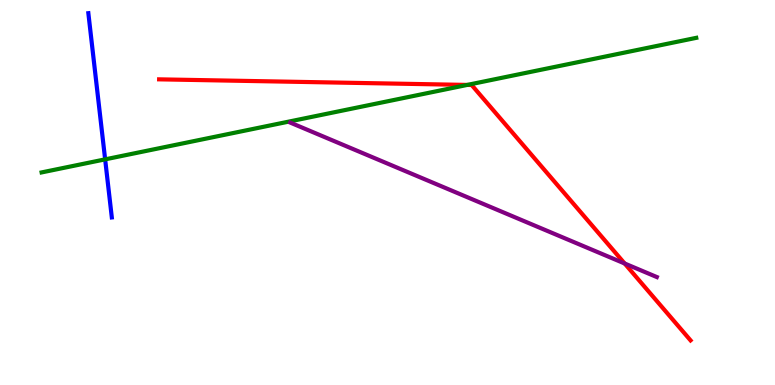[{'lines': ['blue', 'red'], 'intersections': []}, {'lines': ['green', 'red'], 'intersections': [{'x': 6.03, 'y': 7.79}]}, {'lines': ['purple', 'red'], 'intersections': [{'x': 8.06, 'y': 3.16}]}, {'lines': ['blue', 'green'], 'intersections': [{'x': 1.36, 'y': 5.86}]}, {'lines': ['blue', 'purple'], 'intersections': []}, {'lines': ['green', 'purple'], 'intersections': []}]